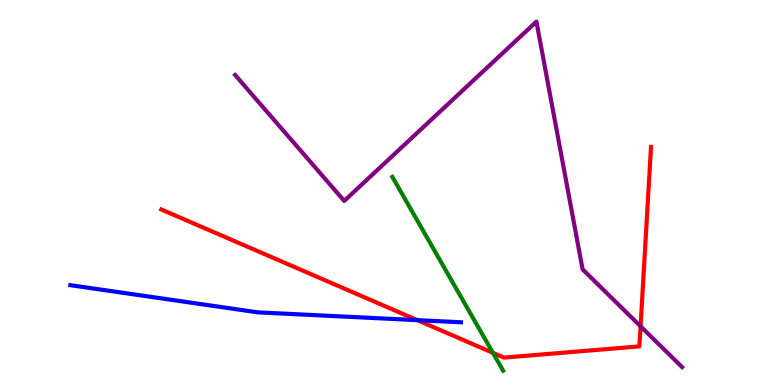[{'lines': ['blue', 'red'], 'intersections': [{'x': 5.39, 'y': 1.68}]}, {'lines': ['green', 'red'], 'intersections': [{'x': 6.36, 'y': 0.835}]}, {'lines': ['purple', 'red'], 'intersections': [{'x': 8.27, 'y': 1.52}]}, {'lines': ['blue', 'green'], 'intersections': []}, {'lines': ['blue', 'purple'], 'intersections': []}, {'lines': ['green', 'purple'], 'intersections': []}]